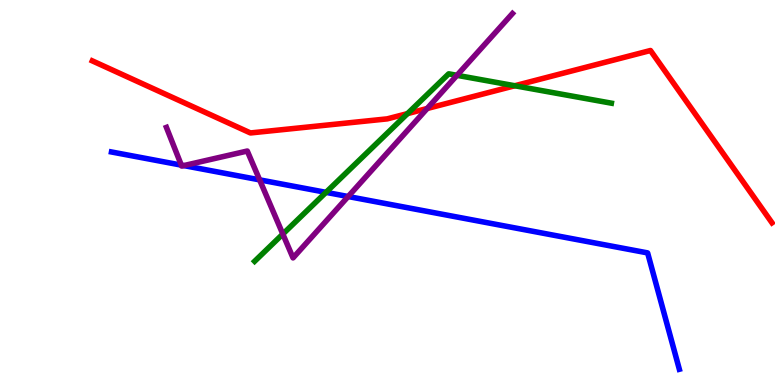[{'lines': ['blue', 'red'], 'intersections': []}, {'lines': ['green', 'red'], 'intersections': [{'x': 5.26, 'y': 7.05}, {'x': 6.64, 'y': 7.77}]}, {'lines': ['purple', 'red'], 'intersections': [{'x': 5.51, 'y': 7.18}]}, {'lines': ['blue', 'green'], 'intersections': [{'x': 4.21, 'y': 5.0}]}, {'lines': ['blue', 'purple'], 'intersections': [{'x': 2.34, 'y': 5.71}, {'x': 2.37, 'y': 5.7}, {'x': 3.35, 'y': 5.33}, {'x': 4.49, 'y': 4.9}]}, {'lines': ['green', 'purple'], 'intersections': [{'x': 3.65, 'y': 3.92}, {'x': 5.9, 'y': 8.04}]}]